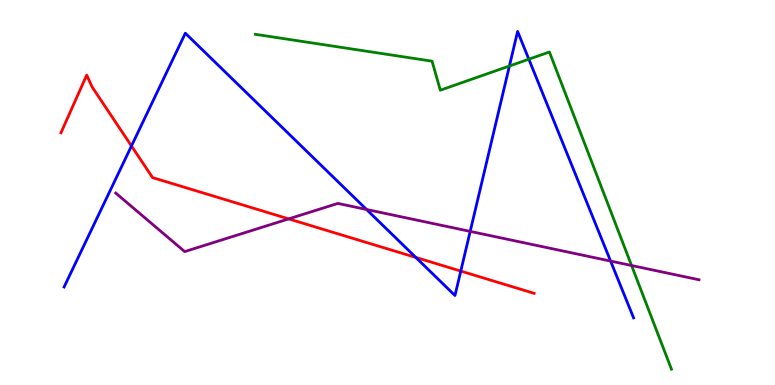[{'lines': ['blue', 'red'], 'intersections': [{'x': 1.7, 'y': 6.21}, {'x': 5.37, 'y': 3.31}, {'x': 5.95, 'y': 2.96}]}, {'lines': ['green', 'red'], 'intersections': []}, {'lines': ['purple', 'red'], 'intersections': [{'x': 3.72, 'y': 4.31}]}, {'lines': ['blue', 'green'], 'intersections': [{'x': 6.57, 'y': 8.29}, {'x': 6.82, 'y': 8.46}]}, {'lines': ['blue', 'purple'], 'intersections': [{'x': 4.73, 'y': 4.56}, {'x': 6.07, 'y': 3.99}, {'x': 7.88, 'y': 3.22}]}, {'lines': ['green', 'purple'], 'intersections': [{'x': 8.15, 'y': 3.1}]}]